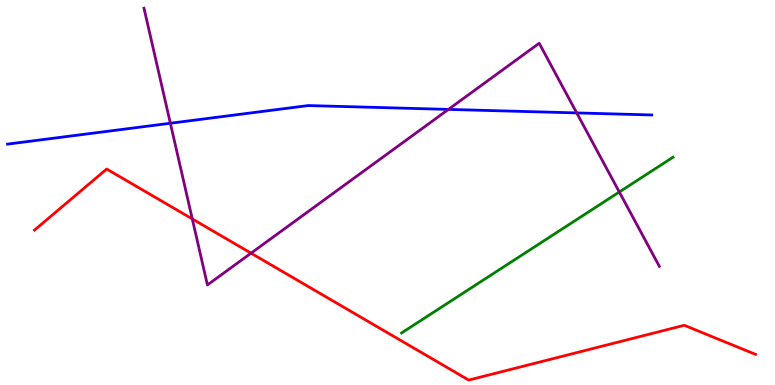[{'lines': ['blue', 'red'], 'intersections': []}, {'lines': ['green', 'red'], 'intersections': []}, {'lines': ['purple', 'red'], 'intersections': [{'x': 2.48, 'y': 4.31}, {'x': 3.24, 'y': 3.42}]}, {'lines': ['blue', 'green'], 'intersections': []}, {'lines': ['blue', 'purple'], 'intersections': [{'x': 2.2, 'y': 6.8}, {'x': 5.79, 'y': 7.16}, {'x': 7.44, 'y': 7.07}]}, {'lines': ['green', 'purple'], 'intersections': [{'x': 7.99, 'y': 5.01}]}]